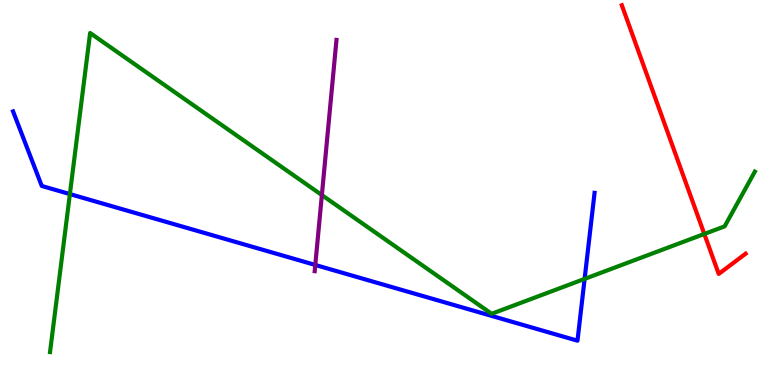[{'lines': ['blue', 'red'], 'intersections': []}, {'lines': ['green', 'red'], 'intersections': [{'x': 9.09, 'y': 3.92}]}, {'lines': ['purple', 'red'], 'intersections': []}, {'lines': ['blue', 'green'], 'intersections': [{'x': 0.902, 'y': 4.96}, {'x': 7.54, 'y': 2.76}]}, {'lines': ['blue', 'purple'], 'intersections': [{'x': 4.07, 'y': 3.12}]}, {'lines': ['green', 'purple'], 'intersections': [{'x': 4.15, 'y': 4.93}]}]